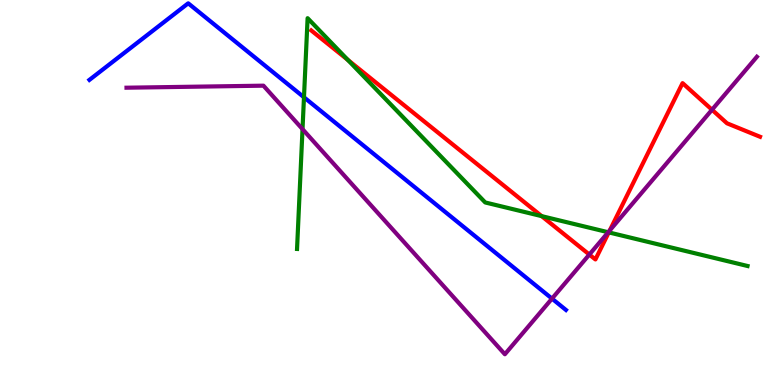[{'lines': ['blue', 'red'], 'intersections': []}, {'lines': ['green', 'red'], 'intersections': [{'x': 4.49, 'y': 8.44}, {'x': 6.99, 'y': 4.39}, {'x': 7.86, 'y': 3.96}]}, {'lines': ['purple', 'red'], 'intersections': [{'x': 7.6, 'y': 3.39}, {'x': 7.87, 'y': 4.01}, {'x': 9.19, 'y': 7.15}]}, {'lines': ['blue', 'green'], 'intersections': [{'x': 3.92, 'y': 7.47}]}, {'lines': ['blue', 'purple'], 'intersections': [{'x': 7.12, 'y': 2.24}]}, {'lines': ['green', 'purple'], 'intersections': [{'x': 3.9, 'y': 6.65}, {'x': 7.85, 'y': 3.97}]}]